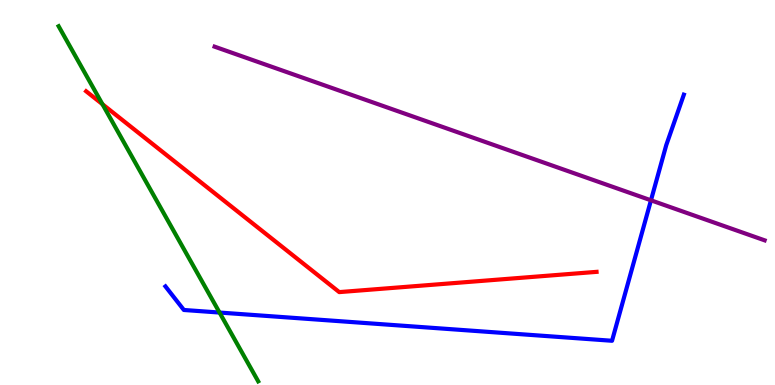[{'lines': ['blue', 'red'], 'intersections': []}, {'lines': ['green', 'red'], 'intersections': [{'x': 1.32, 'y': 7.29}]}, {'lines': ['purple', 'red'], 'intersections': []}, {'lines': ['blue', 'green'], 'intersections': [{'x': 2.83, 'y': 1.88}]}, {'lines': ['blue', 'purple'], 'intersections': [{'x': 8.4, 'y': 4.8}]}, {'lines': ['green', 'purple'], 'intersections': []}]